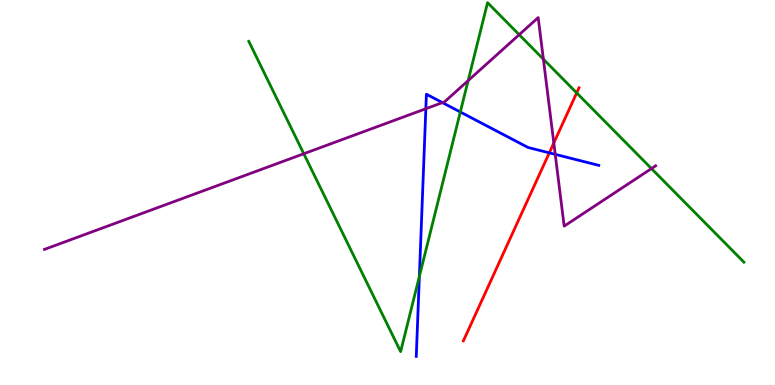[{'lines': ['blue', 'red'], 'intersections': [{'x': 7.09, 'y': 6.03}]}, {'lines': ['green', 'red'], 'intersections': [{'x': 7.44, 'y': 7.59}]}, {'lines': ['purple', 'red'], 'intersections': [{'x': 7.15, 'y': 6.29}]}, {'lines': ['blue', 'green'], 'intersections': [{'x': 5.41, 'y': 2.82}, {'x': 5.94, 'y': 7.09}]}, {'lines': ['blue', 'purple'], 'intersections': [{'x': 5.49, 'y': 7.18}, {'x': 5.71, 'y': 7.33}, {'x': 7.16, 'y': 5.99}]}, {'lines': ['green', 'purple'], 'intersections': [{'x': 3.92, 'y': 6.01}, {'x': 6.04, 'y': 7.91}, {'x': 6.7, 'y': 9.1}, {'x': 7.01, 'y': 8.46}, {'x': 8.41, 'y': 5.62}]}]